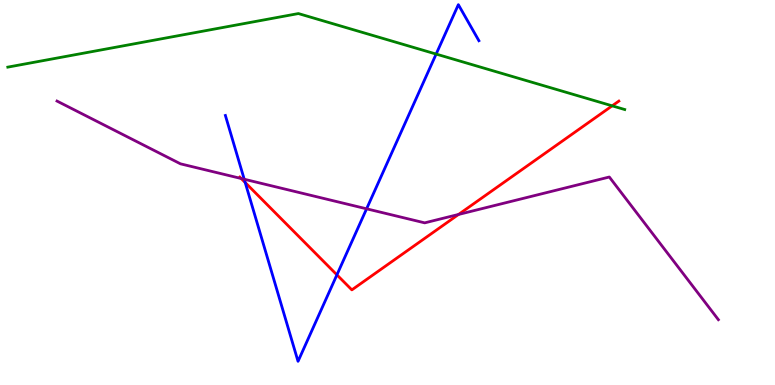[{'lines': ['blue', 'red'], 'intersections': [{'x': 3.16, 'y': 5.26}, {'x': 4.35, 'y': 2.86}]}, {'lines': ['green', 'red'], 'intersections': [{'x': 7.9, 'y': 7.25}]}, {'lines': ['purple', 'red'], 'intersections': [{'x': 3.11, 'y': 5.36}, {'x': 5.92, 'y': 4.43}]}, {'lines': ['blue', 'green'], 'intersections': [{'x': 5.63, 'y': 8.6}]}, {'lines': ['blue', 'purple'], 'intersections': [{'x': 3.15, 'y': 5.34}, {'x': 4.73, 'y': 4.58}]}, {'lines': ['green', 'purple'], 'intersections': []}]